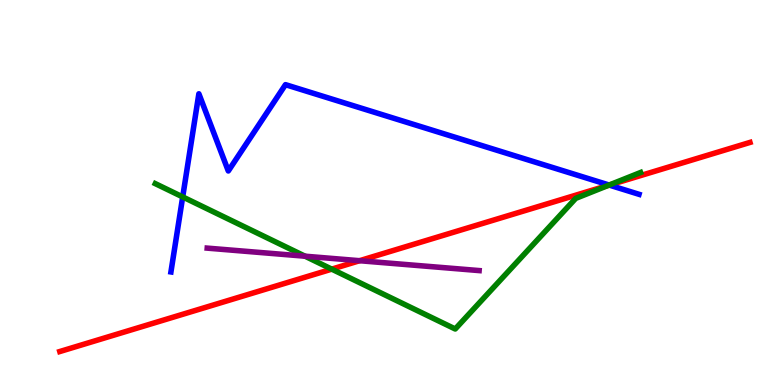[{'lines': ['blue', 'red'], 'intersections': [{'x': 7.86, 'y': 5.19}]}, {'lines': ['green', 'red'], 'intersections': [{'x': 4.28, 'y': 3.01}, {'x': 7.85, 'y': 5.19}]}, {'lines': ['purple', 'red'], 'intersections': [{'x': 4.64, 'y': 3.23}]}, {'lines': ['blue', 'green'], 'intersections': [{'x': 2.36, 'y': 4.89}, {'x': 7.86, 'y': 5.19}]}, {'lines': ['blue', 'purple'], 'intersections': []}, {'lines': ['green', 'purple'], 'intersections': [{'x': 3.94, 'y': 3.35}]}]